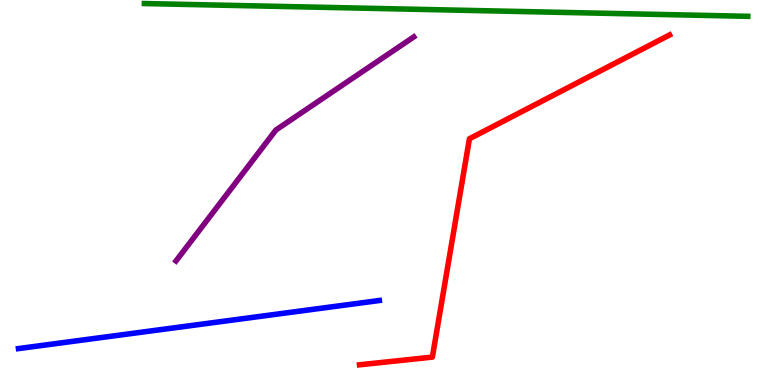[{'lines': ['blue', 'red'], 'intersections': []}, {'lines': ['green', 'red'], 'intersections': []}, {'lines': ['purple', 'red'], 'intersections': []}, {'lines': ['blue', 'green'], 'intersections': []}, {'lines': ['blue', 'purple'], 'intersections': []}, {'lines': ['green', 'purple'], 'intersections': []}]